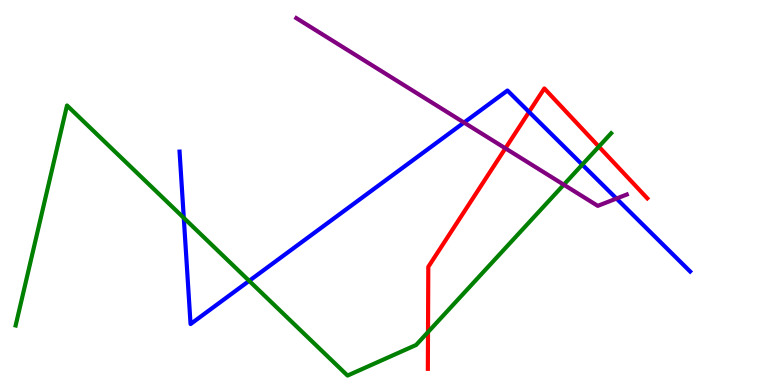[{'lines': ['blue', 'red'], 'intersections': [{'x': 6.83, 'y': 7.09}]}, {'lines': ['green', 'red'], 'intersections': [{'x': 5.52, 'y': 1.37}, {'x': 7.73, 'y': 6.19}]}, {'lines': ['purple', 'red'], 'intersections': [{'x': 6.52, 'y': 6.15}]}, {'lines': ['blue', 'green'], 'intersections': [{'x': 2.37, 'y': 4.34}, {'x': 3.22, 'y': 2.71}, {'x': 7.51, 'y': 5.72}]}, {'lines': ['blue', 'purple'], 'intersections': [{'x': 5.99, 'y': 6.82}, {'x': 7.95, 'y': 4.84}]}, {'lines': ['green', 'purple'], 'intersections': [{'x': 7.27, 'y': 5.2}]}]